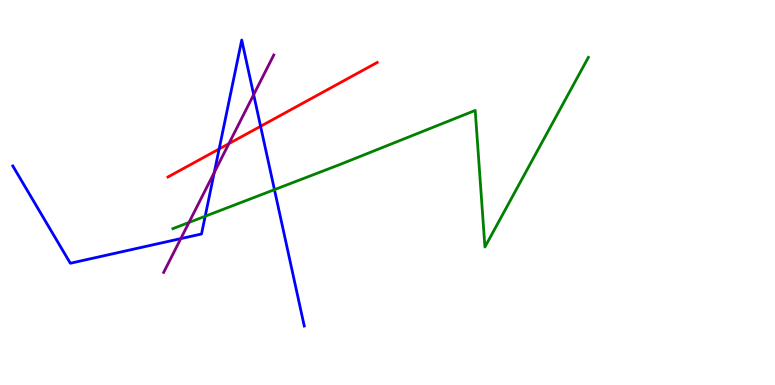[{'lines': ['blue', 'red'], 'intersections': [{'x': 2.83, 'y': 6.13}, {'x': 3.36, 'y': 6.72}]}, {'lines': ['green', 'red'], 'intersections': []}, {'lines': ['purple', 'red'], 'intersections': [{'x': 2.95, 'y': 6.27}]}, {'lines': ['blue', 'green'], 'intersections': [{'x': 2.65, 'y': 4.38}, {'x': 3.54, 'y': 5.07}]}, {'lines': ['blue', 'purple'], 'intersections': [{'x': 2.33, 'y': 3.8}, {'x': 2.76, 'y': 5.52}, {'x': 3.27, 'y': 7.54}]}, {'lines': ['green', 'purple'], 'intersections': [{'x': 2.44, 'y': 4.22}]}]